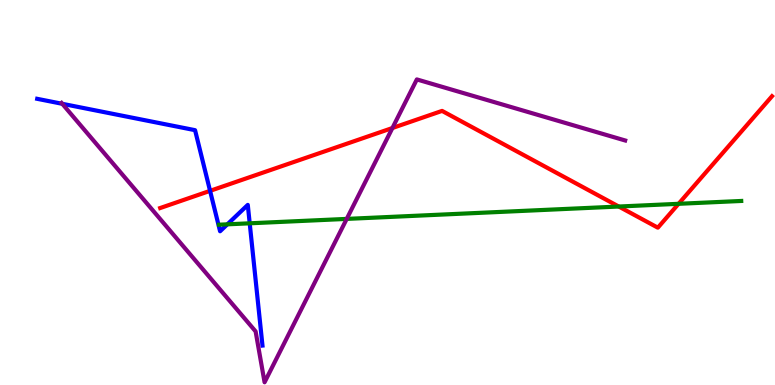[{'lines': ['blue', 'red'], 'intersections': [{'x': 2.71, 'y': 5.04}]}, {'lines': ['green', 'red'], 'intersections': [{'x': 7.98, 'y': 4.64}, {'x': 8.76, 'y': 4.71}]}, {'lines': ['purple', 'red'], 'intersections': [{'x': 5.06, 'y': 6.68}]}, {'lines': ['blue', 'green'], 'intersections': [{'x': 2.93, 'y': 4.17}, {'x': 3.22, 'y': 4.2}]}, {'lines': ['blue', 'purple'], 'intersections': [{'x': 0.804, 'y': 7.3}]}, {'lines': ['green', 'purple'], 'intersections': [{'x': 4.47, 'y': 4.31}]}]